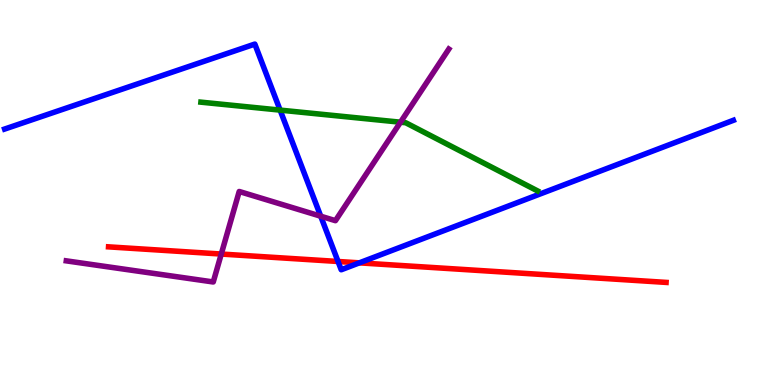[{'lines': ['blue', 'red'], 'intersections': [{'x': 4.36, 'y': 3.21}, {'x': 4.64, 'y': 3.17}]}, {'lines': ['green', 'red'], 'intersections': []}, {'lines': ['purple', 'red'], 'intersections': [{'x': 2.86, 'y': 3.4}]}, {'lines': ['blue', 'green'], 'intersections': [{'x': 3.61, 'y': 7.14}]}, {'lines': ['blue', 'purple'], 'intersections': [{'x': 4.14, 'y': 4.38}]}, {'lines': ['green', 'purple'], 'intersections': [{'x': 5.17, 'y': 6.83}]}]